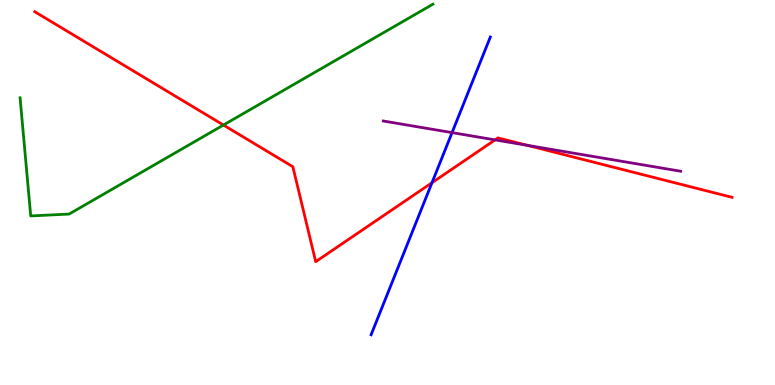[{'lines': ['blue', 'red'], 'intersections': [{'x': 5.57, 'y': 5.25}]}, {'lines': ['green', 'red'], 'intersections': [{'x': 2.88, 'y': 6.75}]}, {'lines': ['purple', 'red'], 'intersections': [{'x': 6.39, 'y': 6.37}, {'x': 6.8, 'y': 6.22}]}, {'lines': ['blue', 'green'], 'intersections': []}, {'lines': ['blue', 'purple'], 'intersections': [{'x': 5.83, 'y': 6.56}]}, {'lines': ['green', 'purple'], 'intersections': []}]